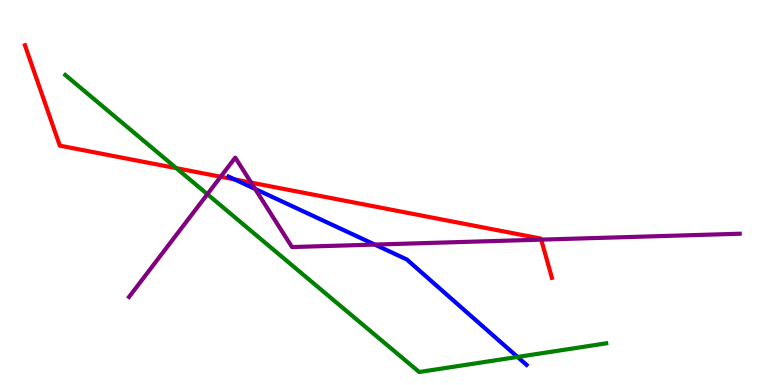[{'lines': ['blue', 'red'], 'intersections': [{'x': 3.03, 'y': 5.34}]}, {'lines': ['green', 'red'], 'intersections': [{'x': 2.28, 'y': 5.63}]}, {'lines': ['purple', 'red'], 'intersections': [{'x': 2.85, 'y': 5.41}, {'x': 3.24, 'y': 5.26}, {'x': 6.98, 'y': 3.78}]}, {'lines': ['blue', 'green'], 'intersections': [{'x': 6.68, 'y': 0.729}]}, {'lines': ['blue', 'purple'], 'intersections': [{'x': 3.29, 'y': 5.09}, {'x': 4.84, 'y': 3.65}]}, {'lines': ['green', 'purple'], 'intersections': [{'x': 2.68, 'y': 4.96}]}]